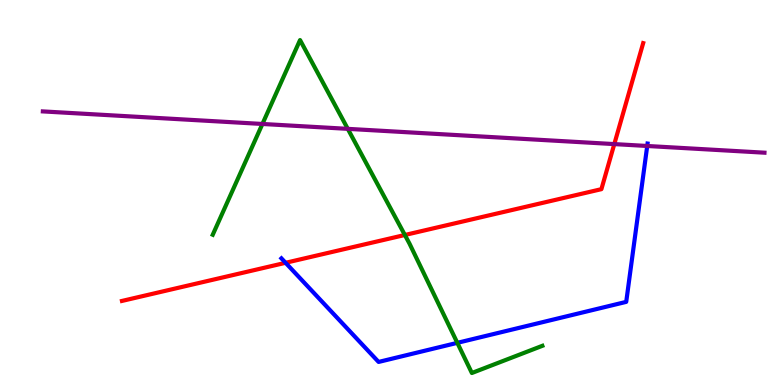[{'lines': ['blue', 'red'], 'intersections': [{'x': 3.68, 'y': 3.17}]}, {'lines': ['green', 'red'], 'intersections': [{'x': 5.22, 'y': 3.9}]}, {'lines': ['purple', 'red'], 'intersections': [{'x': 7.93, 'y': 6.26}]}, {'lines': ['blue', 'green'], 'intersections': [{'x': 5.9, 'y': 1.1}]}, {'lines': ['blue', 'purple'], 'intersections': [{'x': 8.35, 'y': 6.21}]}, {'lines': ['green', 'purple'], 'intersections': [{'x': 3.39, 'y': 6.78}, {'x': 4.49, 'y': 6.65}]}]